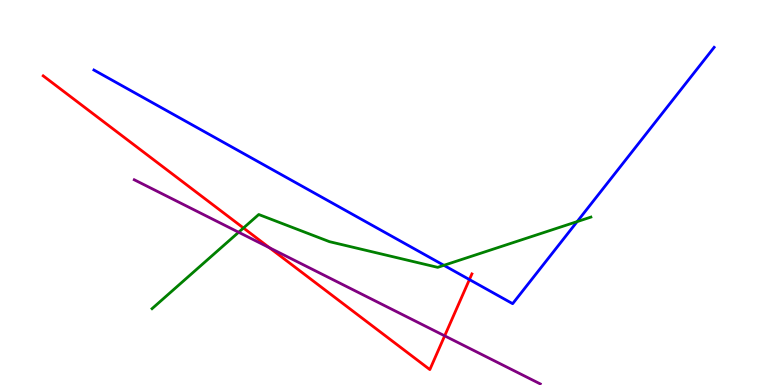[{'lines': ['blue', 'red'], 'intersections': [{'x': 6.06, 'y': 2.74}]}, {'lines': ['green', 'red'], 'intersections': [{'x': 3.14, 'y': 4.08}]}, {'lines': ['purple', 'red'], 'intersections': [{'x': 3.48, 'y': 3.56}, {'x': 5.74, 'y': 1.28}]}, {'lines': ['blue', 'green'], 'intersections': [{'x': 5.73, 'y': 3.11}, {'x': 7.45, 'y': 4.24}]}, {'lines': ['blue', 'purple'], 'intersections': []}, {'lines': ['green', 'purple'], 'intersections': [{'x': 3.08, 'y': 3.97}]}]